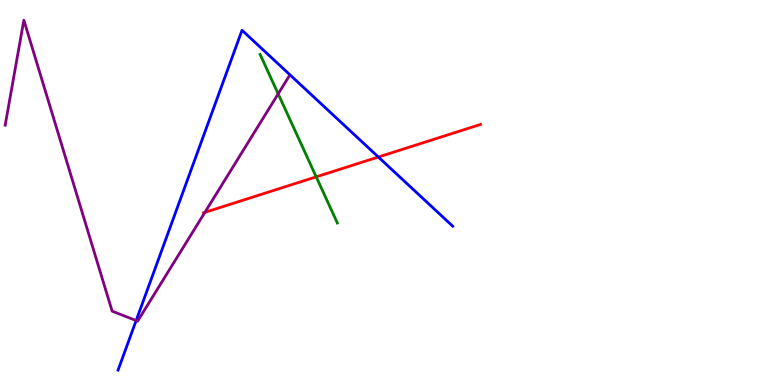[{'lines': ['blue', 'red'], 'intersections': [{'x': 4.88, 'y': 5.92}]}, {'lines': ['green', 'red'], 'intersections': [{'x': 4.08, 'y': 5.41}]}, {'lines': ['purple', 'red'], 'intersections': [{'x': 2.64, 'y': 4.48}]}, {'lines': ['blue', 'green'], 'intersections': []}, {'lines': ['blue', 'purple'], 'intersections': [{'x': 1.76, 'y': 1.67}]}, {'lines': ['green', 'purple'], 'intersections': [{'x': 3.59, 'y': 7.56}]}]